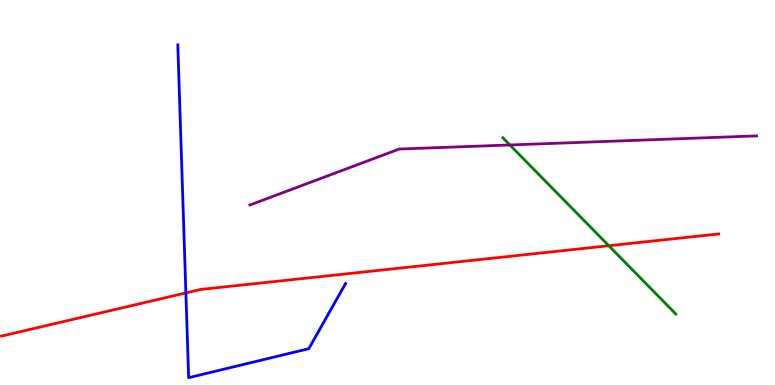[{'lines': ['blue', 'red'], 'intersections': [{'x': 2.4, 'y': 2.39}]}, {'lines': ['green', 'red'], 'intersections': [{'x': 7.86, 'y': 3.62}]}, {'lines': ['purple', 'red'], 'intersections': []}, {'lines': ['blue', 'green'], 'intersections': []}, {'lines': ['blue', 'purple'], 'intersections': []}, {'lines': ['green', 'purple'], 'intersections': [{'x': 6.58, 'y': 6.23}]}]